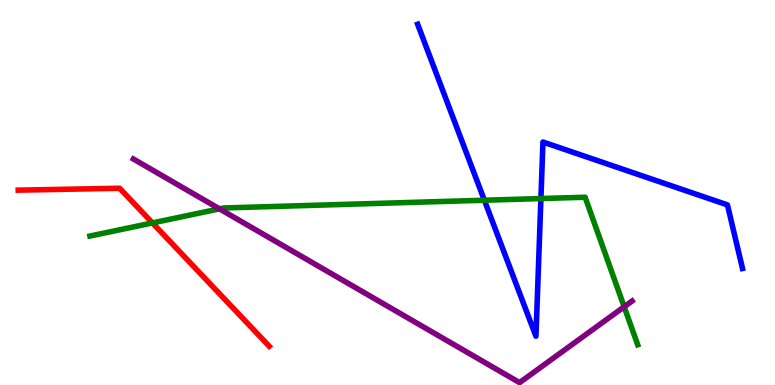[{'lines': ['blue', 'red'], 'intersections': []}, {'lines': ['green', 'red'], 'intersections': [{'x': 1.97, 'y': 4.21}]}, {'lines': ['purple', 'red'], 'intersections': []}, {'lines': ['blue', 'green'], 'intersections': [{'x': 6.25, 'y': 4.8}, {'x': 6.98, 'y': 4.84}]}, {'lines': ['blue', 'purple'], 'intersections': []}, {'lines': ['green', 'purple'], 'intersections': [{'x': 2.83, 'y': 4.58}, {'x': 8.05, 'y': 2.03}]}]